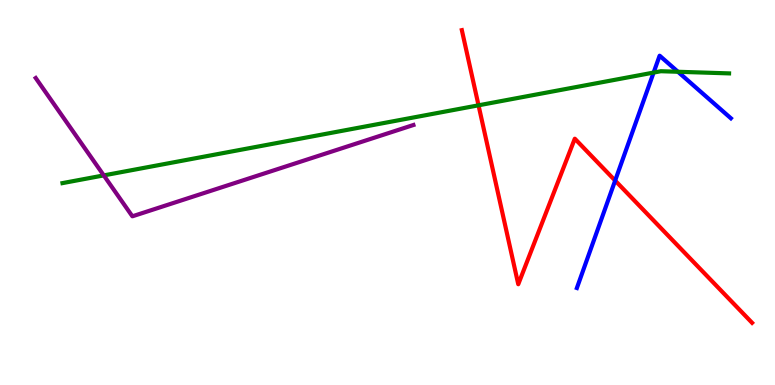[{'lines': ['blue', 'red'], 'intersections': [{'x': 7.94, 'y': 5.31}]}, {'lines': ['green', 'red'], 'intersections': [{'x': 6.17, 'y': 7.26}]}, {'lines': ['purple', 'red'], 'intersections': []}, {'lines': ['blue', 'green'], 'intersections': [{'x': 8.43, 'y': 8.12}, {'x': 8.75, 'y': 8.14}]}, {'lines': ['blue', 'purple'], 'intersections': []}, {'lines': ['green', 'purple'], 'intersections': [{'x': 1.34, 'y': 5.44}]}]